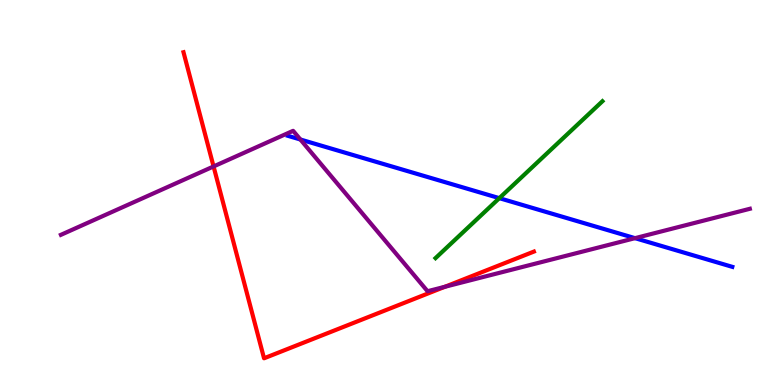[{'lines': ['blue', 'red'], 'intersections': []}, {'lines': ['green', 'red'], 'intersections': []}, {'lines': ['purple', 'red'], 'intersections': [{'x': 2.76, 'y': 5.68}, {'x': 5.74, 'y': 2.55}]}, {'lines': ['blue', 'green'], 'intersections': [{'x': 6.44, 'y': 4.85}]}, {'lines': ['blue', 'purple'], 'intersections': [{'x': 3.88, 'y': 6.38}, {'x': 8.19, 'y': 3.81}]}, {'lines': ['green', 'purple'], 'intersections': []}]